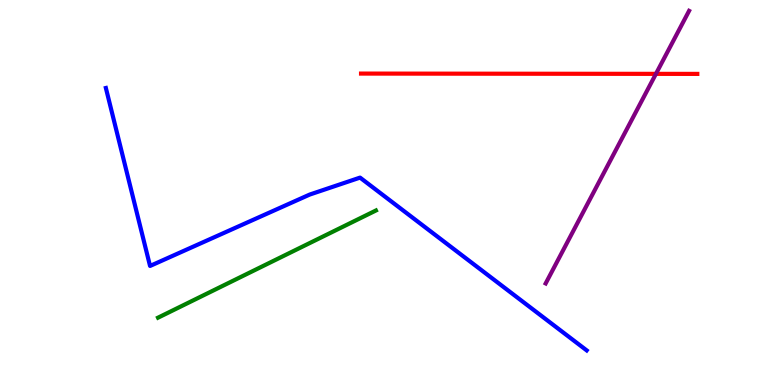[{'lines': ['blue', 'red'], 'intersections': []}, {'lines': ['green', 'red'], 'intersections': []}, {'lines': ['purple', 'red'], 'intersections': [{'x': 8.46, 'y': 8.08}]}, {'lines': ['blue', 'green'], 'intersections': []}, {'lines': ['blue', 'purple'], 'intersections': []}, {'lines': ['green', 'purple'], 'intersections': []}]